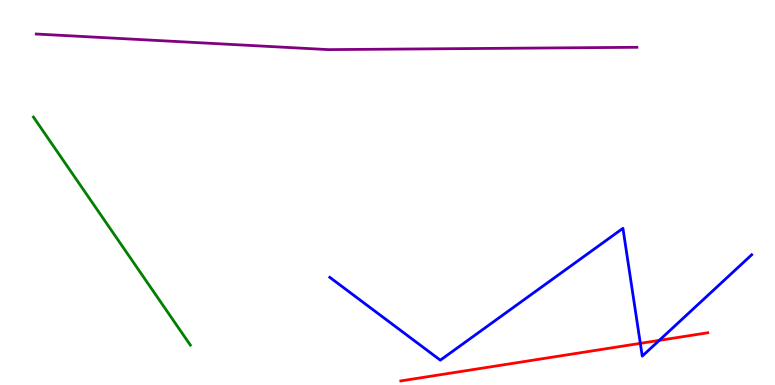[{'lines': ['blue', 'red'], 'intersections': [{'x': 8.26, 'y': 1.08}, {'x': 8.51, 'y': 1.16}]}, {'lines': ['green', 'red'], 'intersections': []}, {'lines': ['purple', 'red'], 'intersections': []}, {'lines': ['blue', 'green'], 'intersections': []}, {'lines': ['blue', 'purple'], 'intersections': []}, {'lines': ['green', 'purple'], 'intersections': []}]